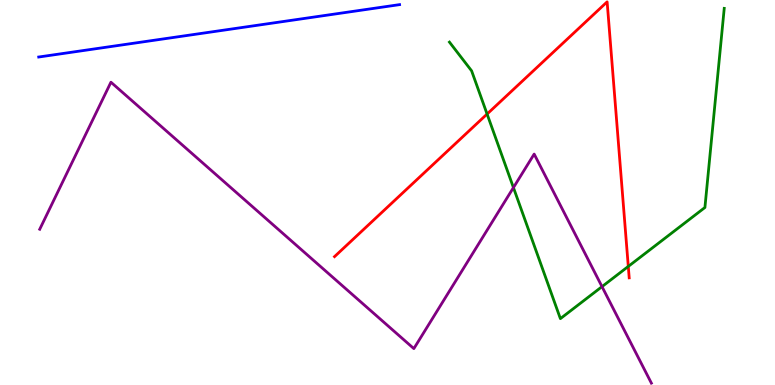[{'lines': ['blue', 'red'], 'intersections': []}, {'lines': ['green', 'red'], 'intersections': [{'x': 6.29, 'y': 7.04}, {'x': 8.11, 'y': 3.08}]}, {'lines': ['purple', 'red'], 'intersections': []}, {'lines': ['blue', 'green'], 'intersections': []}, {'lines': ['blue', 'purple'], 'intersections': []}, {'lines': ['green', 'purple'], 'intersections': [{'x': 6.63, 'y': 5.13}, {'x': 7.77, 'y': 2.55}]}]